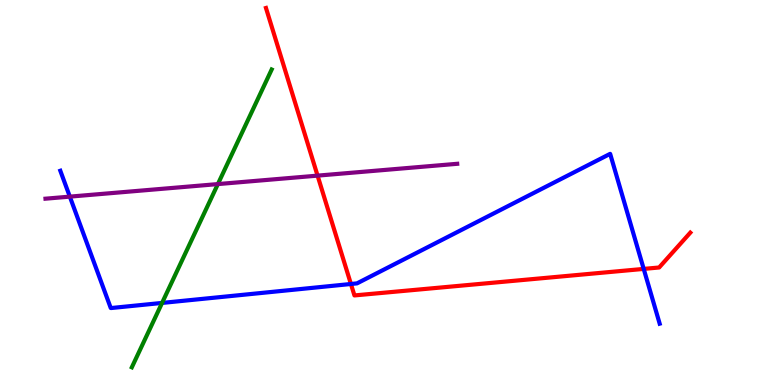[{'lines': ['blue', 'red'], 'intersections': [{'x': 4.53, 'y': 2.62}, {'x': 8.31, 'y': 3.02}]}, {'lines': ['green', 'red'], 'intersections': []}, {'lines': ['purple', 'red'], 'intersections': [{'x': 4.1, 'y': 5.44}]}, {'lines': ['blue', 'green'], 'intersections': [{'x': 2.09, 'y': 2.13}]}, {'lines': ['blue', 'purple'], 'intersections': [{'x': 0.901, 'y': 4.89}]}, {'lines': ['green', 'purple'], 'intersections': [{'x': 2.81, 'y': 5.22}]}]